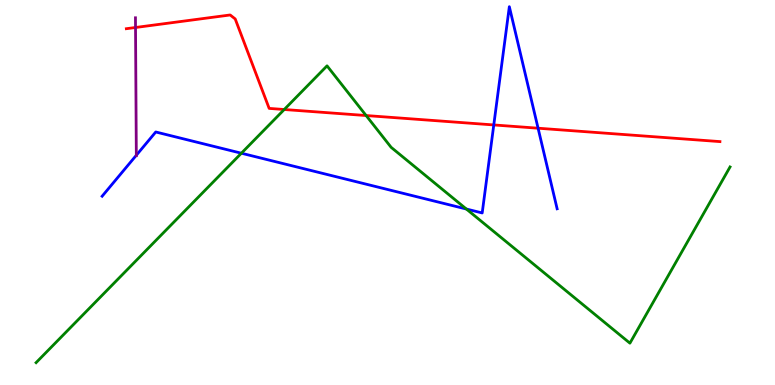[{'lines': ['blue', 'red'], 'intersections': [{'x': 6.37, 'y': 6.75}, {'x': 6.94, 'y': 6.67}]}, {'lines': ['green', 'red'], 'intersections': [{'x': 3.67, 'y': 7.16}, {'x': 4.72, 'y': 7.0}]}, {'lines': ['purple', 'red'], 'intersections': [{'x': 1.75, 'y': 9.29}]}, {'lines': ['blue', 'green'], 'intersections': [{'x': 3.11, 'y': 6.02}, {'x': 6.02, 'y': 4.57}]}, {'lines': ['blue', 'purple'], 'intersections': [{'x': 1.76, 'y': 5.97}]}, {'lines': ['green', 'purple'], 'intersections': []}]